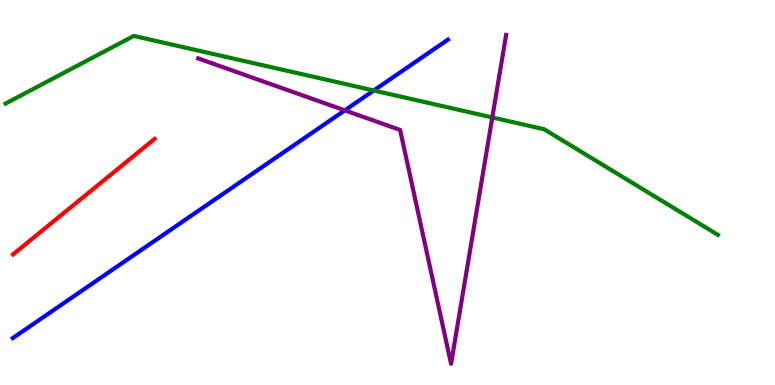[{'lines': ['blue', 'red'], 'intersections': []}, {'lines': ['green', 'red'], 'intersections': []}, {'lines': ['purple', 'red'], 'intersections': []}, {'lines': ['blue', 'green'], 'intersections': [{'x': 4.82, 'y': 7.65}]}, {'lines': ['blue', 'purple'], 'intersections': [{'x': 4.45, 'y': 7.13}]}, {'lines': ['green', 'purple'], 'intersections': [{'x': 6.35, 'y': 6.95}]}]